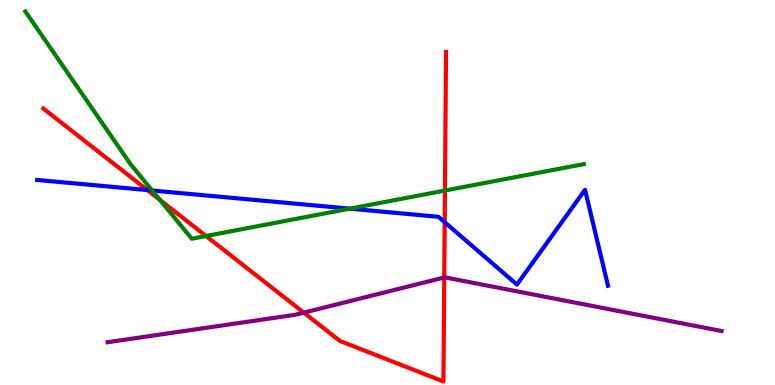[{'lines': ['blue', 'red'], 'intersections': [{'x': 1.9, 'y': 5.06}, {'x': 5.74, 'y': 4.23}]}, {'lines': ['green', 'red'], 'intersections': [{'x': 2.06, 'y': 4.81}, {'x': 2.66, 'y': 3.87}, {'x': 5.74, 'y': 5.05}]}, {'lines': ['purple', 'red'], 'intersections': [{'x': 3.92, 'y': 1.88}, {'x': 5.73, 'y': 2.79}]}, {'lines': ['blue', 'green'], 'intersections': [{'x': 1.96, 'y': 5.05}, {'x': 4.51, 'y': 4.58}]}, {'lines': ['blue', 'purple'], 'intersections': []}, {'lines': ['green', 'purple'], 'intersections': []}]